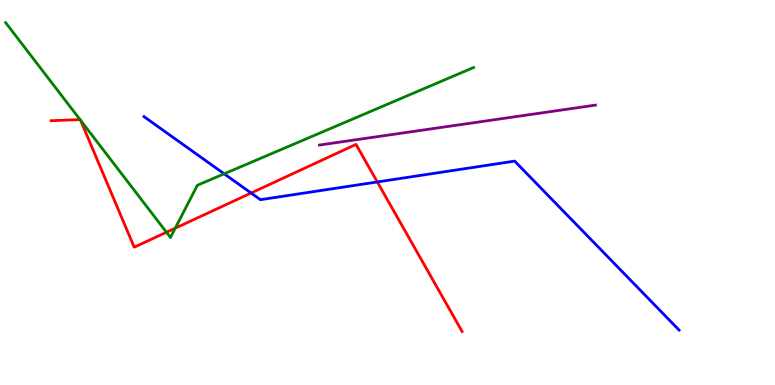[{'lines': ['blue', 'red'], 'intersections': [{'x': 3.24, 'y': 4.99}, {'x': 4.87, 'y': 5.27}]}, {'lines': ['green', 'red'], 'intersections': [{'x': 1.03, 'y': 6.89}, {'x': 1.04, 'y': 6.88}, {'x': 2.15, 'y': 3.97}, {'x': 2.26, 'y': 4.07}]}, {'lines': ['purple', 'red'], 'intersections': []}, {'lines': ['blue', 'green'], 'intersections': [{'x': 2.89, 'y': 5.49}]}, {'lines': ['blue', 'purple'], 'intersections': []}, {'lines': ['green', 'purple'], 'intersections': []}]